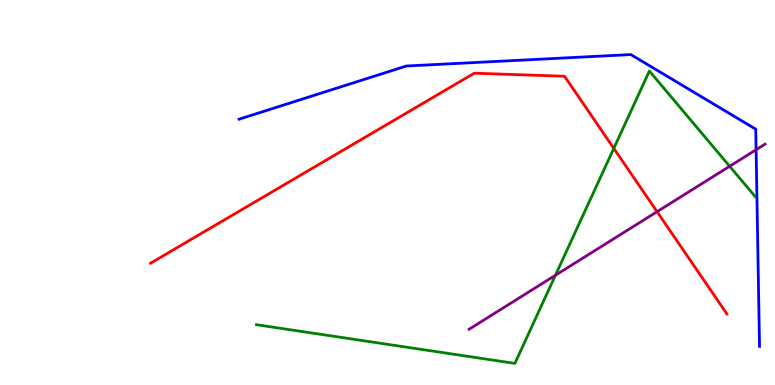[{'lines': ['blue', 'red'], 'intersections': []}, {'lines': ['green', 'red'], 'intersections': [{'x': 7.92, 'y': 6.15}]}, {'lines': ['purple', 'red'], 'intersections': [{'x': 8.48, 'y': 4.5}]}, {'lines': ['blue', 'green'], 'intersections': []}, {'lines': ['blue', 'purple'], 'intersections': [{'x': 9.76, 'y': 6.11}]}, {'lines': ['green', 'purple'], 'intersections': [{'x': 7.17, 'y': 2.85}, {'x': 9.41, 'y': 5.68}]}]